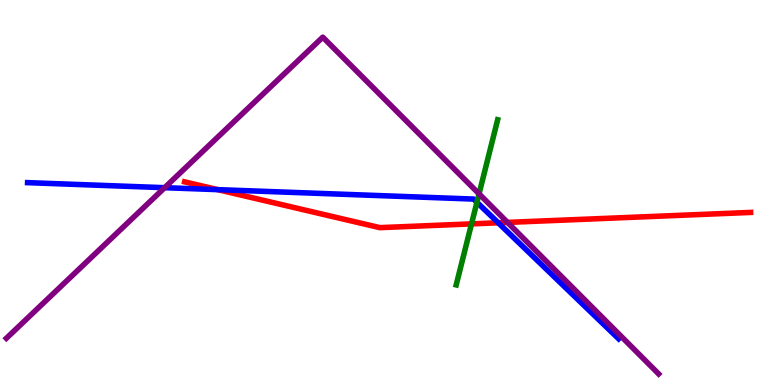[{'lines': ['blue', 'red'], 'intersections': [{'x': 2.81, 'y': 5.07}, {'x': 6.43, 'y': 4.21}]}, {'lines': ['green', 'red'], 'intersections': [{'x': 6.08, 'y': 4.18}]}, {'lines': ['purple', 'red'], 'intersections': [{'x': 6.55, 'y': 4.22}]}, {'lines': ['blue', 'green'], 'intersections': [{'x': 6.15, 'y': 4.75}]}, {'lines': ['blue', 'purple'], 'intersections': [{'x': 2.12, 'y': 5.12}]}, {'lines': ['green', 'purple'], 'intersections': [{'x': 6.18, 'y': 4.96}]}]